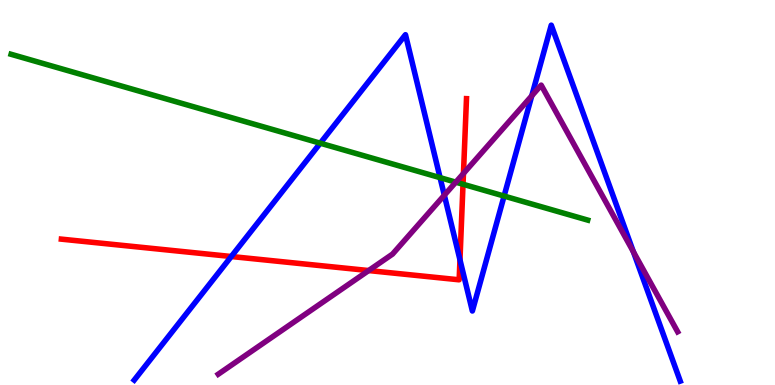[{'lines': ['blue', 'red'], 'intersections': [{'x': 2.98, 'y': 3.34}, {'x': 5.94, 'y': 3.25}]}, {'lines': ['green', 'red'], 'intersections': [{'x': 5.97, 'y': 5.21}]}, {'lines': ['purple', 'red'], 'intersections': [{'x': 4.76, 'y': 2.97}, {'x': 5.98, 'y': 5.49}]}, {'lines': ['blue', 'green'], 'intersections': [{'x': 4.13, 'y': 6.28}, {'x': 5.68, 'y': 5.39}, {'x': 6.5, 'y': 4.91}]}, {'lines': ['blue', 'purple'], 'intersections': [{'x': 5.73, 'y': 4.93}, {'x': 6.86, 'y': 7.51}, {'x': 8.17, 'y': 3.46}]}, {'lines': ['green', 'purple'], 'intersections': [{'x': 5.88, 'y': 5.27}]}]